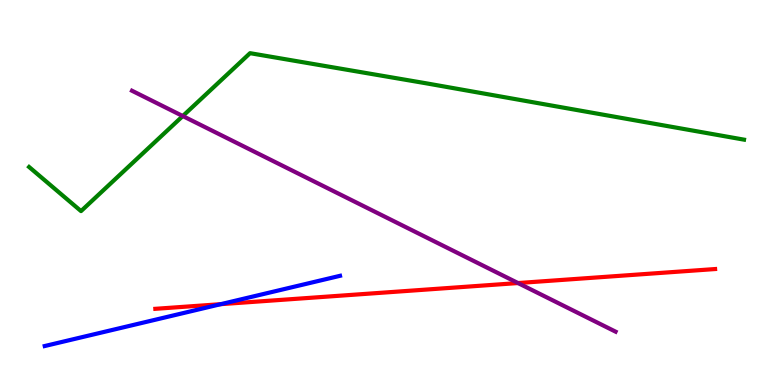[{'lines': ['blue', 'red'], 'intersections': [{'x': 2.85, 'y': 2.1}]}, {'lines': ['green', 'red'], 'intersections': []}, {'lines': ['purple', 'red'], 'intersections': [{'x': 6.68, 'y': 2.65}]}, {'lines': ['blue', 'green'], 'intersections': []}, {'lines': ['blue', 'purple'], 'intersections': []}, {'lines': ['green', 'purple'], 'intersections': [{'x': 2.36, 'y': 6.99}]}]